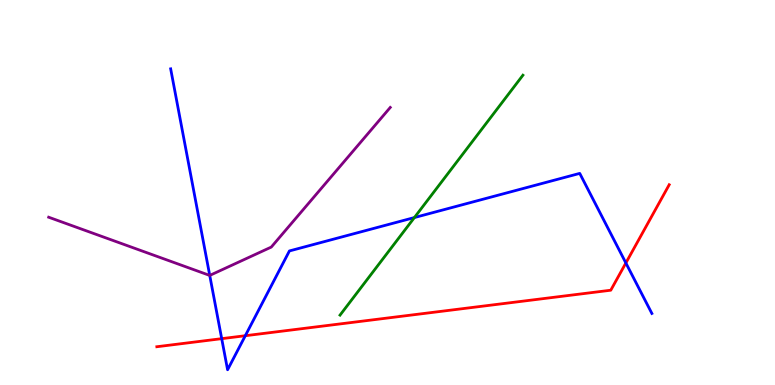[{'lines': ['blue', 'red'], 'intersections': [{'x': 2.86, 'y': 1.2}, {'x': 3.17, 'y': 1.28}, {'x': 8.08, 'y': 3.17}]}, {'lines': ['green', 'red'], 'intersections': []}, {'lines': ['purple', 'red'], 'intersections': []}, {'lines': ['blue', 'green'], 'intersections': [{'x': 5.35, 'y': 4.35}]}, {'lines': ['blue', 'purple'], 'intersections': [{'x': 2.71, 'y': 2.85}]}, {'lines': ['green', 'purple'], 'intersections': []}]